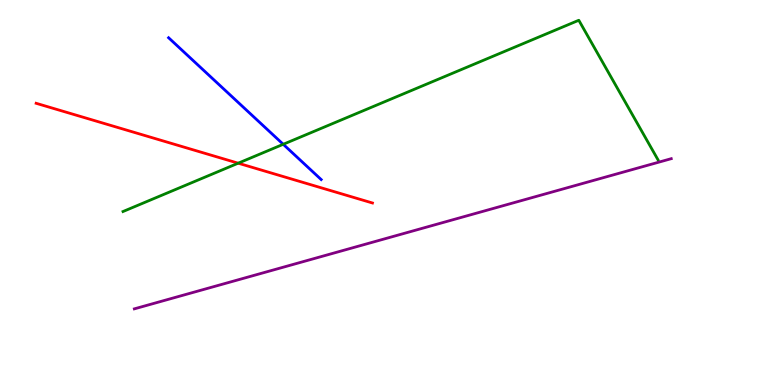[{'lines': ['blue', 'red'], 'intersections': []}, {'lines': ['green', 'red'], 'intersections': [{'x': 3.07, 'y': 5.76}]}, {'lines': ['purple', 'red'], 'intersections': []}, {'lines': ['blue', 'green'], 'intersections': [{'x': 3.65, 'y': 6.25}]}, {'lines': ['blue', 'purple'], 'intersections': []}, {'lines': ['green', 'purple'], 'intersections': []}]